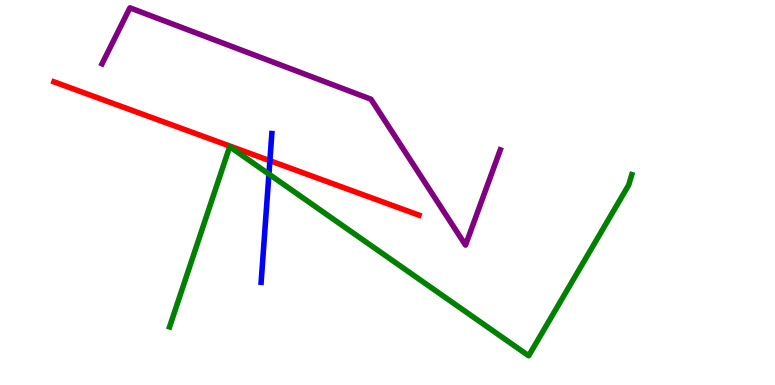[{'lines': ['blue', 'red'], 'intersections': [{'x': 3.48, 'y': 5.83}]}, {'lines': ['green', 'red'], 'intersections': []}, {'lines': ['purple', 'red'], 'intersections': []}, {'lines': ['blue', 'green'], 'intersections': [{'x': 3.47, 'y': 5.48}]}, {'lines': ['blue', 'purple'], 'intersections': []}, {'lines': ['green', 'purple'], 'intersections': []}]